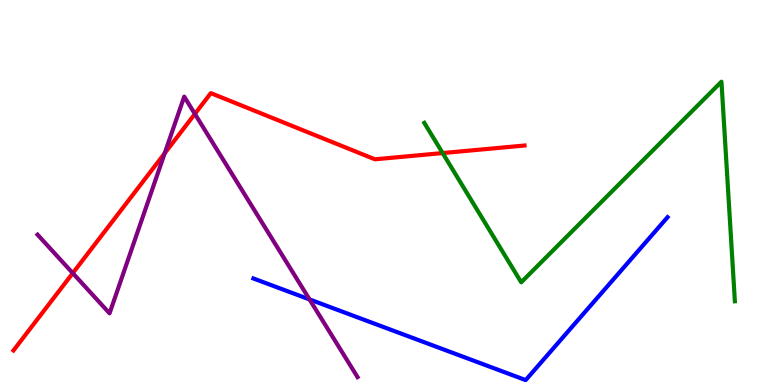[{'lines': ['blue', 'red'], 'intersections': []}, {'lines': ['green', 'red'], 'intersections': [{'x': 5.71, 'y': 6.02}]}, {'lines': ['purple', 'red'], 'intersections': [{'x': 0.939, 'y': 2.91}, {'x': 2.13, 'y': 6.02}, {'x': 2.51, 'y': 7.04}]}, {'lines': ['blue', 'green'], 'intersections': []}, {'lines': ['blue', 'purple'], 'intersections': [{'x': 3.99, 'y': 2.22}]}, {'lines': ['green', 'purple'], 'intersections': []}]